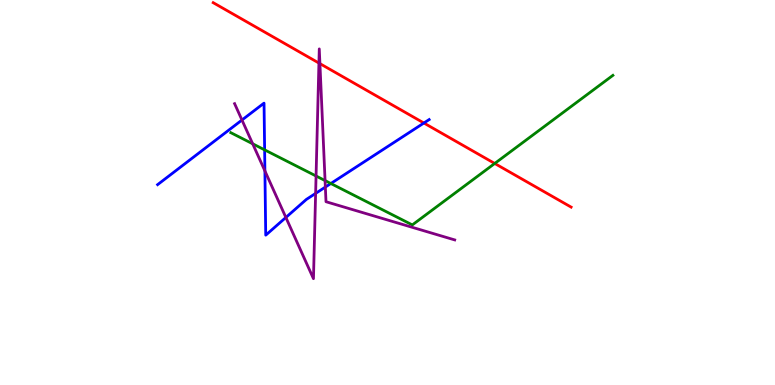[{'lines': ['blue', 'red'], 'intersections': [{'x': 5.47, 'y': 6.8}]}, {'lines': ['green', 'red'], 'intersections': [{'x': 6.38, 'y': 5.75}]}, {'lines': ['purple', 'red'], 'intersections': [{'x': 4.12, 'y': 8.36}, {'x': 4.13, 'y': 8.35}]}, {'lines': ['blue', 'green'], 'intersections': [{'x': 3.41, 'y': 6.11}, {'x': 4.27, 'y': 5.23}]}, {'lines': ['blue', 'purple'], 'intersections': [{'x': 3.12, 'y': 6.88}, {'x': 3.42, 'y': 5.56}, {'x': 3.69, 'y': 4.35}, {'x': 4.07, 'y': 4.98}, {'x': 4.2, 'y': 5.14}]}, {'lines': ['green', 'purple'], 'intersections': [{'x': 3.26, 'y': 6.27}, {'x': 4.08, 'y': 5.43}, {'x': 4.19, 'y': 5.31}]}]